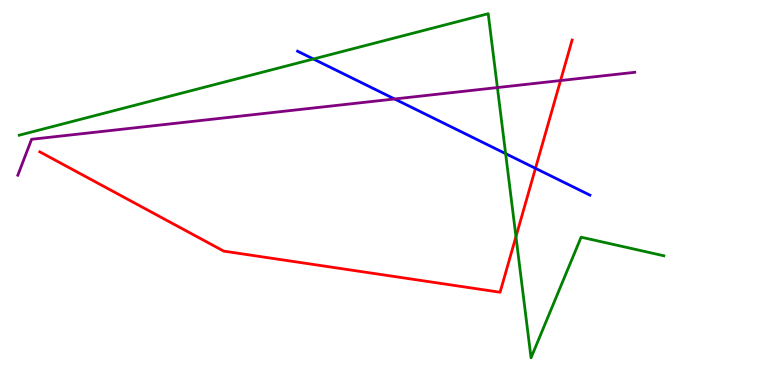[{'lines': ['blue', 'red'], 'intersections': [{'x': 6.91, 'y': 5.63}]}, {'lines': ['green', 'red'], 'intersections': [{'x': 6.66, 'y': 3.85}]}, {'lines': ['purple', 'red'], 'intersections': [{'x': 7.23, 'y': 7.91}]}, {'lines': ['blue', 'green'], 'intersections': [{'x': 4.04, 'y': 8.47}, {'x': 6.52, 'y': 6.01}]}, {'lines': ['blue', 'purple'], 'intersections': [{'x': 5.09, 'y': 7.43}]}, {'lines': ['green', 'purple'], 'intersections': [{'x': 6.42, 'y': 7.73}]}]